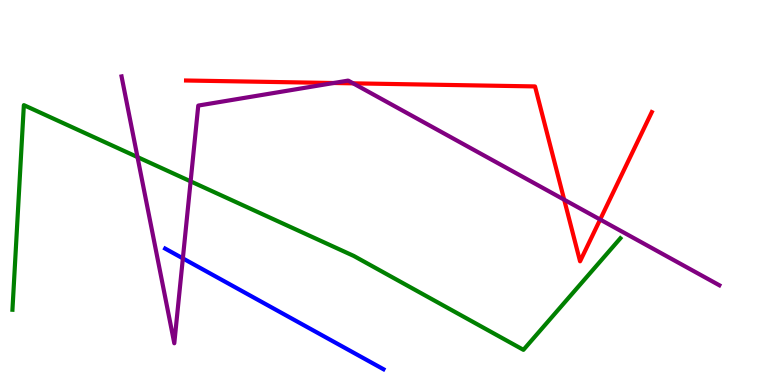[{'lines': ['blue', 'red'], 'intersections': []}, {'lines': ['green', 'red'], 'intersections': []}, {'lines': ['purple', 'red'], 'intersections': [{'x': 4.31, 'y': 7.84}, {'x': 4.56, 'y': 7.84}, {'x': 7.28, 'y': 4.81}, {'x': 7.74, 'y': 4.3}]}, {'lines': ['blue', 'green'], 'intersections': []}, {'lines': ['blue', 'purple'], 'intersections': [{'x': 2.36, 'y': 3.29}]}, {'lines': ['green', 'purple'], 'intersections': [{'x': 1.77, 'y': 5.92}, {'x': 2.46, 'y': 5.29}]}]